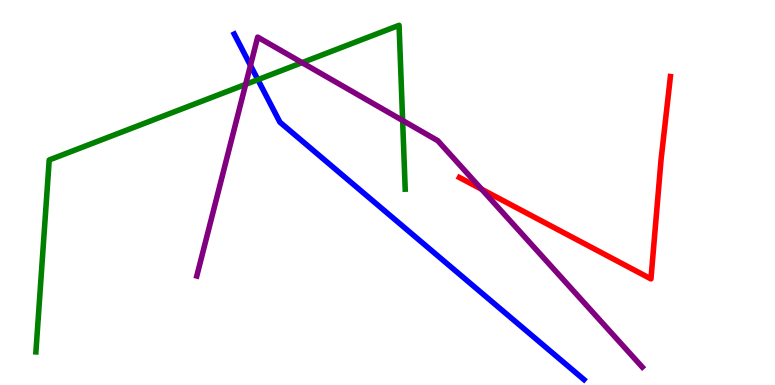[{'lines': ['blue', 'red'], 'intersections': []}, {'lines': ['green', 'red'], 'intersections': []}, {'lines': ['purple', 'red'], 'intersections': [{'x': 6.21, 'y': 5.08}]}, {'lines': ['blue', 'green'], 'intersections': [{'x': 3.33, 'y': 7.93}]}, {'lines': ['blue', 'purple'], 'intersections': [{'x': 3.23, 'y': 8.3}]}, {'lines': ['green', 'purple'], 'intersections': [{'x': 3.17, 'y': 7.81}, {'x': 3.9, 'y': 8.37}, {'x': 5.2, 'y': 6.87}]}]